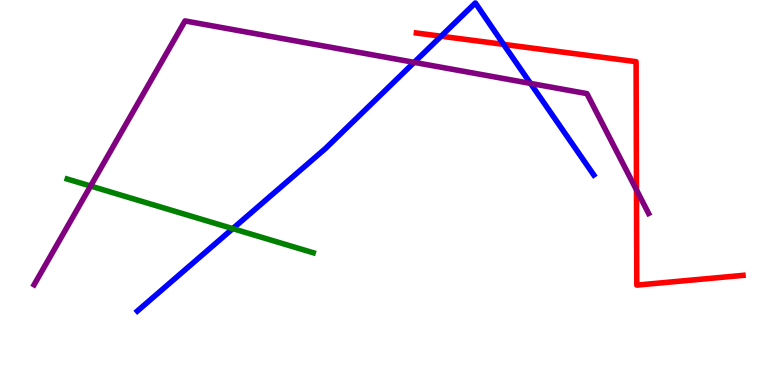[{'lines': ['blue', 'red'], 'intersections': [{'x': 5.69, 'y': 9.06}, {'x': 6.5, 'y': 8.85}]}, {'lines': ['green', 'red'], 'intersections': []}, {'lines': ['purple', 'red'], 'intersections': [{'x': 8.21, 'y': 5.07}]}, {'lines': ['blue', 'green'], 'intersections': [{'x': 3.0, 'y': 4.06}]}, {'lines': ['blue', 'purple'], 'intersections': [{'x': 5.34, 'y': 8.38}, {'x': 6.85, 'y': 7.83}]}, {'lines': ['green', 'purple'], 'intersections': [{'x': 1.17, 'y': 5.17}]}]